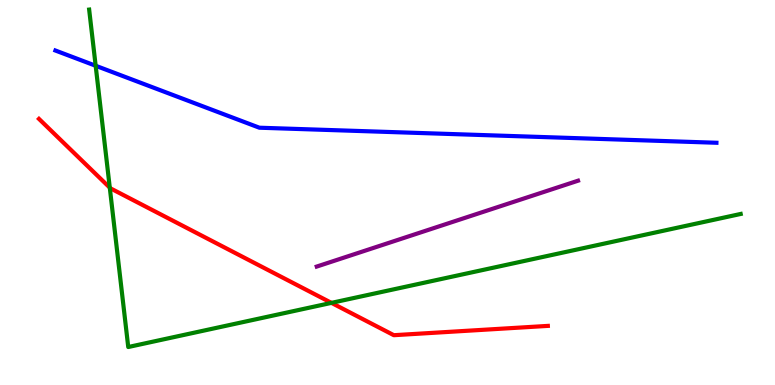[{'lines': ['blue', 'red'], 'intersections': []}, {'lines': ['green', 'red'], 'intersections': [{'x': 1.42, 'y': 5.13}, {'x': 4.28, 'y': 2.13}]}, {'lines': ['purple', 'red'], 'intersections': []}, {'lines': ['blue', 'green'], 'intersections': [{'x': 1.23, 'y': 8.29}]}, {'lines': ['blue', 'purple'], 'intersections': []}, {'lines': ['green', 'purple'], 'intersections': []}]